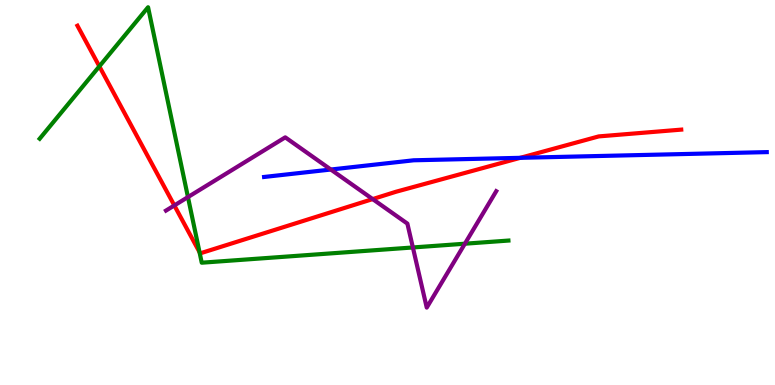[{'lines': ['blue', 'red'], 'intersections': [{'x': 6.71, 'y': 5.9}]}, {'lines': ['green', 'red'], 'intersections': [{'x': 1.28, 'y': 8.28}, {'x': 2.57, 'y': 3.45}]}, {'lines': ['purple', 'red'], 'intersections': [{'x': 2.25, 'y': 4.66}, {'x': 4.81, 'y': 4.83}]}, {'lines': ['blue', 'green'], 'intersections': []}, {'lines': ['blue', 'purple'], 'intersections': [{'x': 4.27, 'y': 5.6}]}, {'lines': ['green', 'purple'], 'intersections': [{'x': 2.43, 'y': 4.88}, {'x': 5.33, 'y': 3.57}, {'x': 6.0, 'y': 3.67}]}]